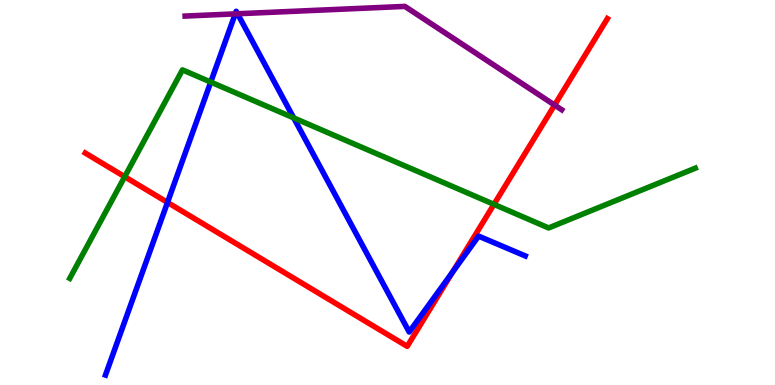[{'lines': ['blue', 'red'], 'intersections': [{'x': 2.16, 'y': 4.74}, {'x': 5.84, 'y': 2.93}]}, {'lines': ['green', 'red'], 'intersections': [{'x': 1.61, 'y': 5.41}, {'x': 6.37, 'y': 4.69}]}, {'lines': ['purple', 'red'], 'intersections': [{'x': 7.16, 'y': 7.27}]}, {'lines': ['blue', 'green'], 'intersections': [{'x': 2.72, 'y': 7.87}, {'x': 3.79, 'y': 6.94}]}, {'lines': ['blue', 'purple'], 'intersections': [{'x': 3.04, 'y': 9.64}, {'x': 3.07, 'y': 9.64}]}, {'lines': ['green', 'purple'], 'intersections': []}]